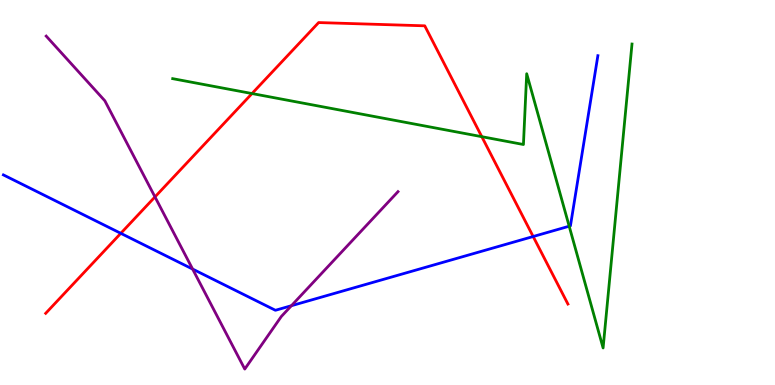[{'lines': ['blue', 'red'], 'intersections': [{'x': 1.56, 'y': 3.94}, {'x': 6.88, 'y': 3.86}]}, {'lines': ['green', 'red'], 'intersections': [{'x': 3.25, 'y': 7.57}, {'x': 6.22, 'y': 6.45}]}, {'lines': ['purple', 'red'], 'intersections': [{'x': 2.0, 'y': 4.89}]}, {'lines': ['blue', 'green'], 'intersections': [{'x': 7.34, 'y': 4.12}]}, {'lines': ['blue', 'purple'], 'intersections': [{'x': 2.49, 'y': 3.01}, {'x': 3.76, 'y': 2.06}]}, {'lines': ['green', 'purple'], 'intersections': []}]